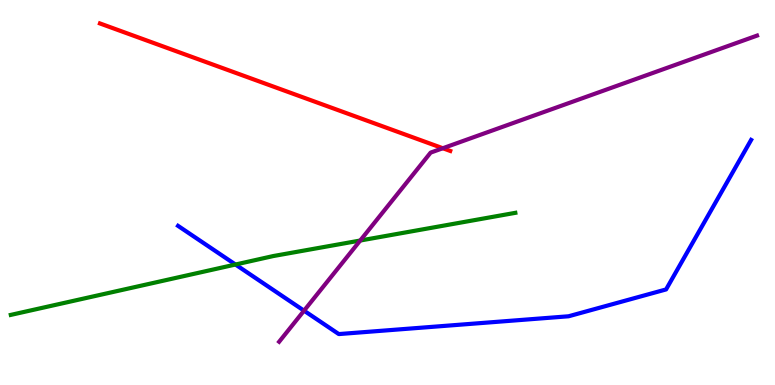[{'lines': ['blue', 'red'], 'intersections': []}, {'lines': ['green', 'red'], 'intersections': []}, {'lines': ['purple', 'red'], 'intersections': [{'x': 5.71, 'y': 6.15}]}, {'lines': ['blue', 'green'], 'intersections': [{'x': 3.04, 'y': 3.13}]}, {'lines': ['blue', 'purple'], 'intersections': [{'x': 3.92, 'y': 1.93}]}, {'lines': ['green', 'purple'], 'intersections': [{'x': 4.65, 'y': 3.75}]}]